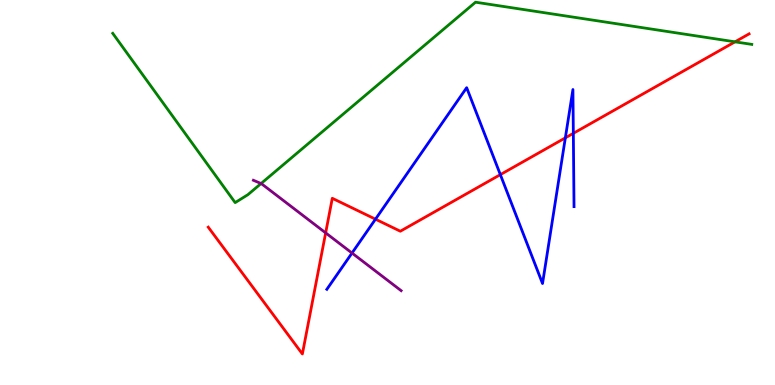[{'lines': ['blue', 'red'], 'intersections': [{'x': 4.84, 'y': 4.31}, {'x': 6.46, 'y': 5.46}, {'x': 7.29, 'y': 6.42}, {'x': 7.4, 'y': 6.54}]}, {'lines': ['green', 'red'], 'intersections': [{'x': 9.48, 'y': 8.91}]}, {'lines': ['purple', 'red'], 'intersections': [{'x': 4.2, 'y': 3.95}]}, {'lines': ['blue', 'green'], 'intersections': []}, {'lines': ['blue', 'purple'], 'intersections': [{'x': 4.54, 'y': 3.43}]}, {'lines': ['green', 'purple'], 'intersections': [{'x': 3.37, 'y': 5.23}]}]